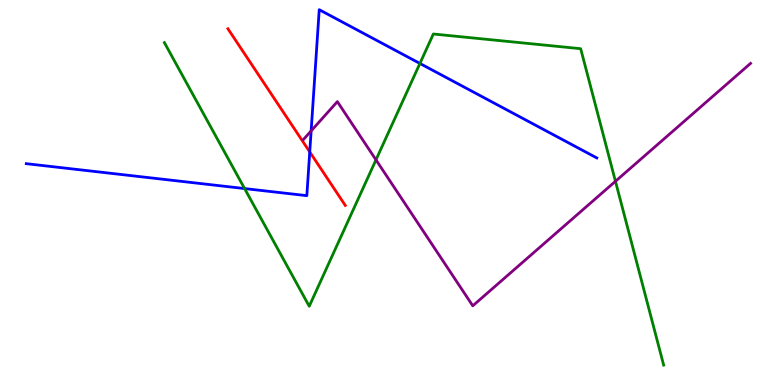[{'lines': ['blue', 'red'], 'intersections': [{'x': 4.0, 'y': 6.05}]}, {'lines': ['green', 'red'], 'intersections': []}, {'lines': ['purple', 'red'], 'intersections': []}, {'lines': ['blue', 'green'], 'intersections': [{'x': 3.16, 'y': 5.1}, {'x': 5.42, 'y': 8.35}]}, {'lines': ['blue', 'purple'], 'intersections': [{'x': 4.01, 'y': 6.6}]}, {'lines': ['green', 'purple'], 'intersections': [{'x': 4.85, 'y': 5.85}, {'x': 7.94, 'y': 5.29}]}]